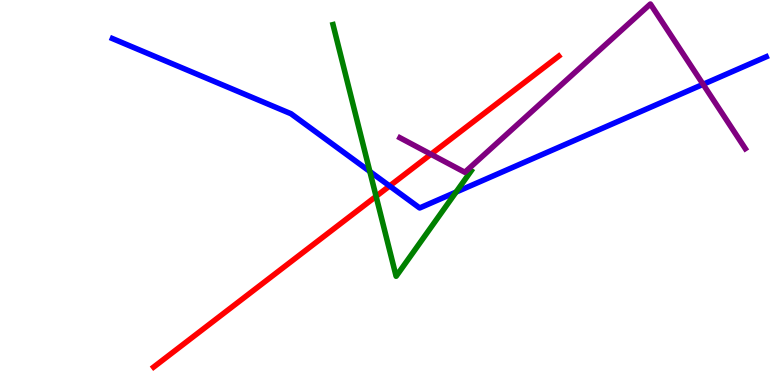[{'lines': ['blue', 'red'], 'intersections': [{'x': 5.03, 'y': 5.17}]}, {'lines': ['green', 'red'], 'intersections': [{'x': 4.85, 'y': 4.9}]}, {'lines': ['purple', 'red'], 'intersections': [{'x': 5.56, 'y': 5.99}]}, {'lines': ['blue', 'green'], 'intersections': [{'x': 4.77, 'y': 5.55}, {'x': 5.88, 'y': 5.01}]}, {'lines': ['blue', 'purple'], 'intersections': [{'x': 9.07, 'y': 7.81}]}, {'lines': ['green', 'purple'], 'intersections': []}]